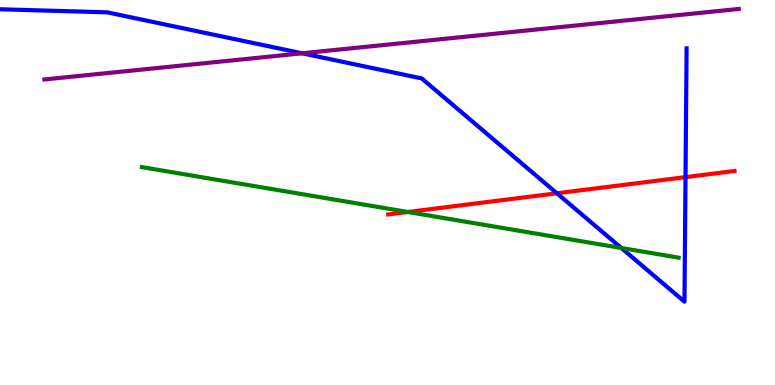[{'lines': ['blue', 'red'], 'intersections': [{'x': 7.19, 'y': 4.98}, {'x': 8.85, 'y': 5.4}]}, {'lines': ['green', 'red'], 'intersections': [{'x': 5.26, 'y': 4.49}]}, {'lines': ['purple', 'red'], 'intersections': []}, {'lines': ['blue', 'green'], 'intersections': [{'x': 8.02, 'y': 3.56}]}, {'lines': ['blue', 'purple'], 'intersections': [{'x': 3.9, 'y': 8.62}]}, {'lines': ['green', 'purple'], 'intersections': []}]